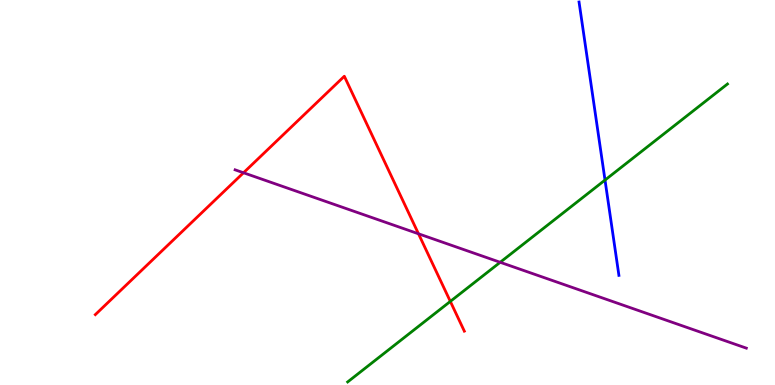[{'lines': ['blue', 'red'], 'intersections': []}, {'lines': ['green', 'red'], 'intersections': [{'x': 5.81, 'y': 2.17}]}, {'lines': ['purple', 'red'], 'intersections': [{'x': 3.14, 'y': 5.51}, {'x': 5.4, 'y': 3.93}]}, {'lines': ['blue', 'green'], 'intersections': [{'x': 7.81, 'y': 5.32}]}, {'lines': ['blue', 'purple'], 'intersections': []}, {'lines': ['green', 'purple'], 'intersections': [{'x': 6.45, 'y': 3.19}]}]